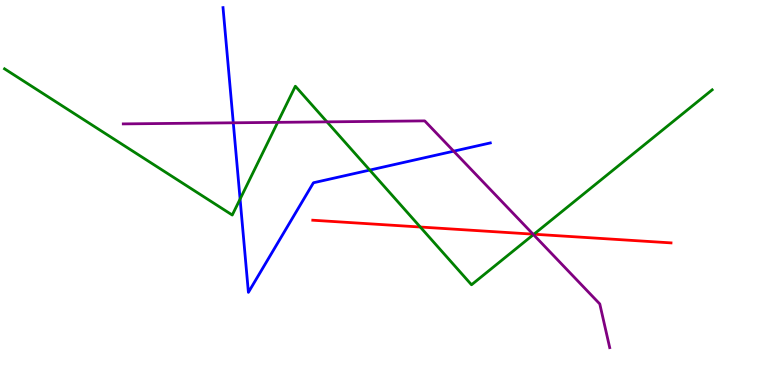[{'lines': ['blue', 'red'], 'intersections': []}, {'lines': ['green', 'red'], 'intersections': [{'x': 5.42, 'y': 4.1}, {'x': 6.89, 'y': 3.92}]}, {'lines': ['purple', 'red'], 'intersections': [{'x': 6.88, 'y': 3.92}]}, {'lines': ['blue', 'green'], 'intersections': [{'x': 3.1, 'y': 4.83}, {'x': 4.77, 'y': 5.58}]}, {'lines': ['blue', 'purple'], 'intersections': [{'x': 3.01, 'y': 6.81}, {'x': 5.85, 'y': 6.07}]}, {'lines': ['green', 'purple'], 'intersections': [{'x': 3.58, 'y': 6.82}, {'x': 4.22, 'y': 6.83}, {'x': 6.88, 'y': 3.91}]}]